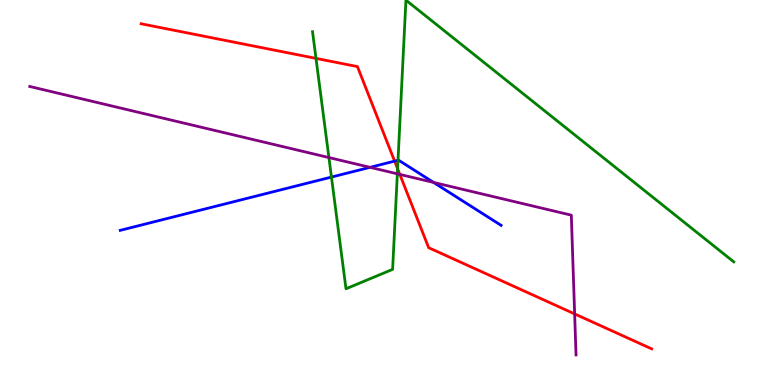[{'lines': ['blue', 'red'], 'intersections': [{'x': 5.09, 'y': 5.81}]}, {'lines': ['green', 'red'], 'intersections': [{'x': 4.08, 'y': 8.48}, {'x': 5.13, 'y': 5.62}]}, {'lines': ['purple', 'red'], 'intersections': [{'x': 5.16, 'y': 5.47}, {'x': 7.41, 'y': 1.85}]}, {'lines': ['blue', 'green'], 'intersections': [{'x': 4.28, 'y': 5.4}, {'x': 5.14, 'y': 5.84}]}, {'lines': ['blue', 'purple'], 'intersections': [{'x': 4.77, 'y': 5.65}, {'x': 5.59, 'y': 5.26}]}, {'lines': ['green', 'purple'], 'intersections': [{'x': 4.24, 'y': 5.91}, {'x': 5.13, 'y': 5.49}]}]